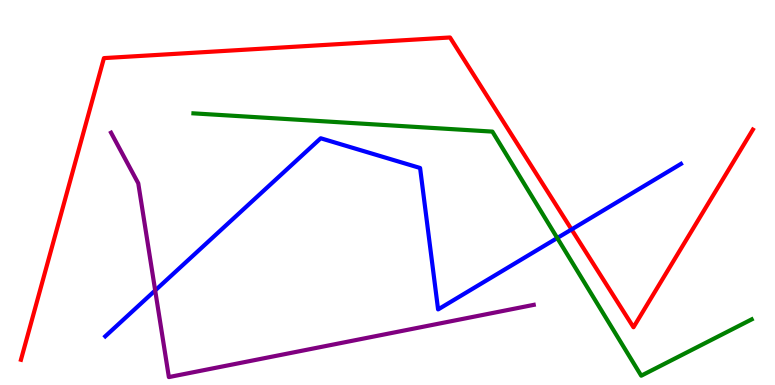[{'lines': ['blue', 'red'], 'intersections': [{'x': 7.37, 'y': 4.04}]}, {'lines': ['green', 'red'], 'intersections': []}, {'lines': ['purple', 'red'], 'intersections': []}, {'lines': ['blue', 'green'], 'intersections': [{'x': 7.19, 'y': 3.82}]}, {'lines': ['blue', 'purple'], 'intersections': [{'x': 2.0, 'y': 2.46}]}, {'lines': ['green', 'purple'], 'intersections': []}]